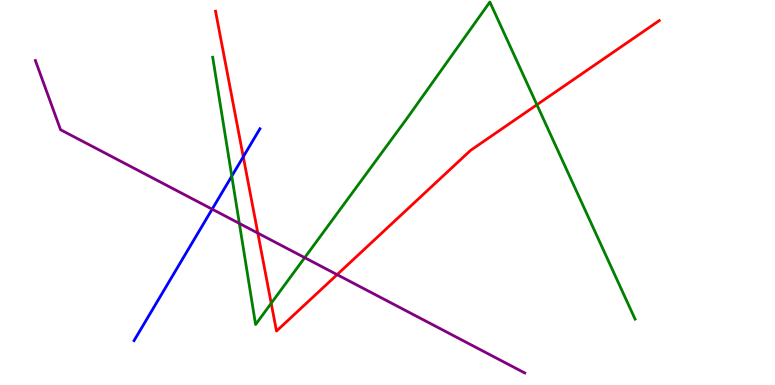[{'lines': ['blue', 'red'], 'intersections': [{'x': 3.14, 'y': 5.93}]}, {'lines': ['green', 'red'], 'intersections': [{'x': 3.5, 'y': 2.12}, {'x': 6.93, 'y': 7.28}]}, {'lines': ['purple', 'red'], 'intersections': [{'x': 3.33, 'y': 3.95}, {'x': 4.35, 'y': 2.87}]}, {'lines': ['blue', 'green'], 'intersections': [{'x': 2.99, 'y': 5.42}]}, {'lines': ['blue', 'purple'], 'intersections': [{'x': 2.74, 'y': 4.57}]}, {'lines': ['green', 'purple'], 'intersections': [{'x': 3.09, 'y': 4.2}, {'x': 3.93, 'y': 3.31}]}]